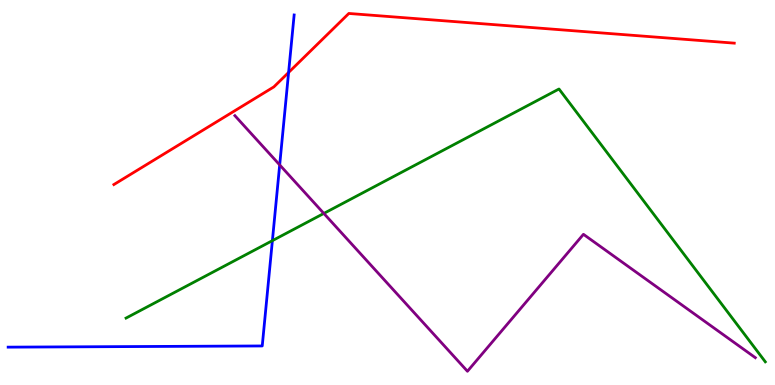[{'lines': ['blue', 'red'], 'intersections': [{'x': 3.72, 'y': 8.12}]}, {'lines': ['green', 'red'], 'intersections': []}, {'lines': ['purple', 'red'], 'intersections': []}, {'lines': ['blue', 'green'], 'intersections': [{'x': 3.51, 'y': 3.75}]}, {'lines': ['blue', 'purple'], 'intersections': [{'x': 3.61, 'y': 5.72}]}, {'lines': ['green', 'purple'], 'intersections': [{'x': 4.18, 'y': 4.46}]}]